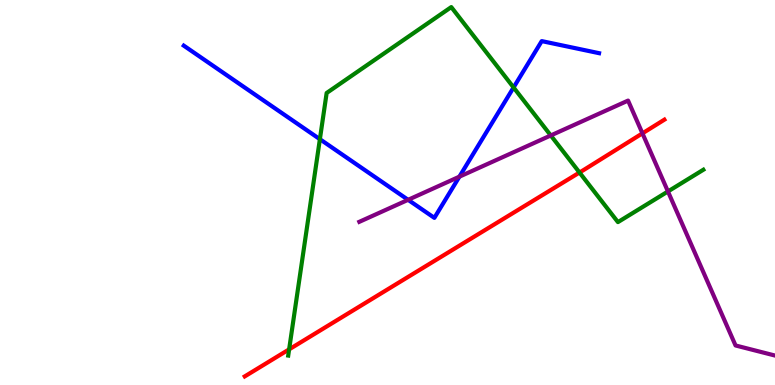[{'lines': ['blue', 'red'], 'intersections': []}, {'lines': ['green', 'red'], 'intersections': [{'x': 3.73, 'y': 0.926}, {'x': 7.48, 'y': 5.52}]}, {'lines': ['purple', 'red'], 'intersections': [{'x': 8.29, 'y': 6.54}]}, {'lines': ['blue', 'green'], 'intersections': [{'x': 4.13, 'y': 6.38}, {'x': 6.63, 'y': 7.73}]}, {'lines': ['blue', 'purple'], 'intersections': [{'x': 5.27, 'y': 4.81}, {'x': 5.93, 'y': 5.41}]}, {'lines': ['green', 'purple'], 'intersections': [{'x': 7.11, 'y': 6.48}, {'x': 8.62, 'y': 5.03}]}]